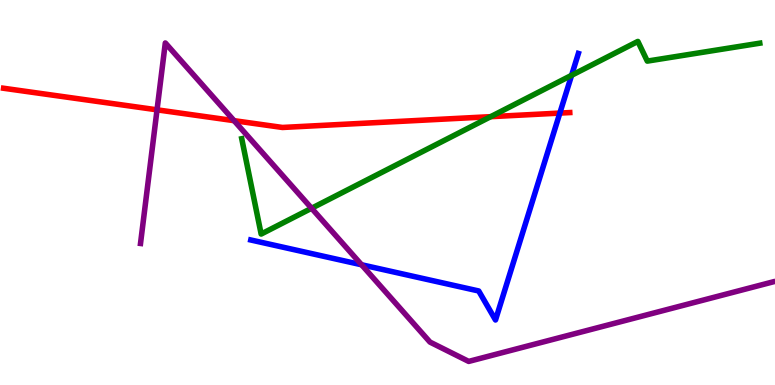[{'lines': ['blue', 'red'], 'intersections': [{'x': 7.22, 'y': 7.06}]}, {'lines': ['green', 'red'], 'intersections': [{'x': 6.33, 'y': 6.97}]}, {'lines': ['purple', 'red'], 'intersections': [{'x': 2.03, 'y': 7.15}, {'x': 3.02, 'y': 6.87}]}, {'lines': ['blue', 'green'], 'intersections': [{'x': 7.38, 'y': 8.04}]}, {'lines': ['blue', 'purple'], 'intersections': [{'x': 4.67, 'y': 3.12}]}, {'lines': ['green', 'purple'], 'intersections': [{'x': 4.02, 'y': 4.59}]}]